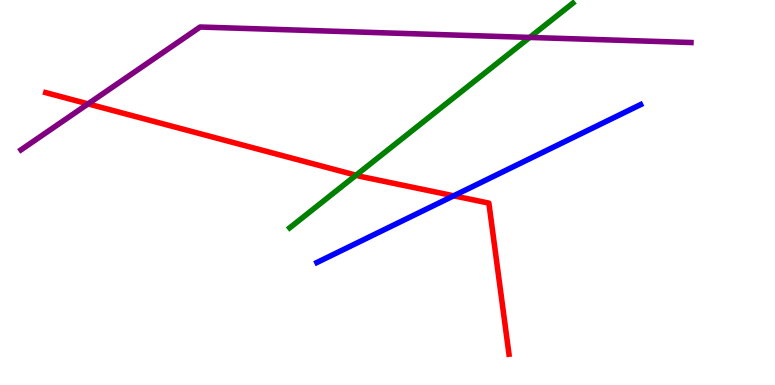[{'lines': ['blue', 'red'], 'intersections': [{'x': 5.85, 'y': 4.91}]}, {'lines': ['green', 'red'], 'intersections': [{'x': 4.59, 'y': 5.45}]}, {'lines': ['purple', 'red'], 'intersections': [{'x': 1.14, 'y': 7.3}]}, {'lines': ['blue', 'green'], 'intersections': []}, {'lines': ['blue', 'purple'], 'intersections': []}, {'lines': ['green', 'purple'], 'intersections': [{'x': 6.83, 'y': 9.03}]}]